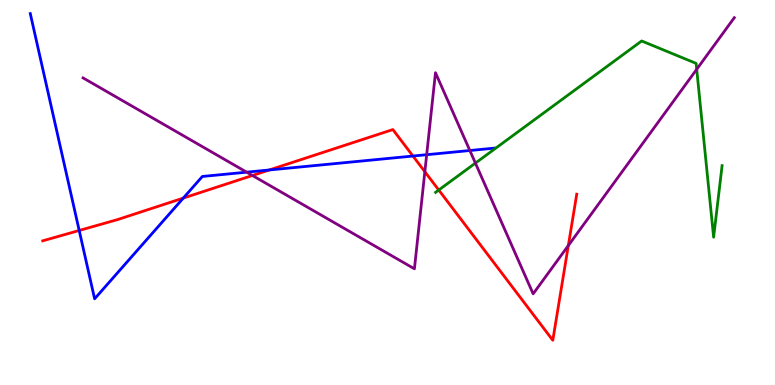[{'lines': ['blue', 'red'], 'intersections': [{'x': 1.02, 'y': 4.01}, {'x': 2.37, 'y': 4.85}, {'x': 3.47, 'y': 5.59}, {'x': 5.33, 'y': 5.95}]}, {'lines': ['green', 'red'], 'intersections': [{'x': 5.66, 'y': 5.06}]}, {'lines': ['purple', 'red'], 'intersections': [{'x': 3.26, 'y': 5.44}, {'x': 5.48, 'y': 5.54}, {'x': 7.33, 'y': 3.62}]}, {'lines': ['blue', 'green'], 'intersections': []}, {'lines': ['blue', 'purple'], 'intersections': [{'x': 3.18, 'y': 5.53}, {'x': 5.51, 'y': 5.98}, {'x': 6.06, 'y': 6.09}]}, {'lines': ['green', 'purple'], 'intersections': [{'x': 6.13, 'y': 5.76}, {'x': 8.99, 'y': 8.2}]}]